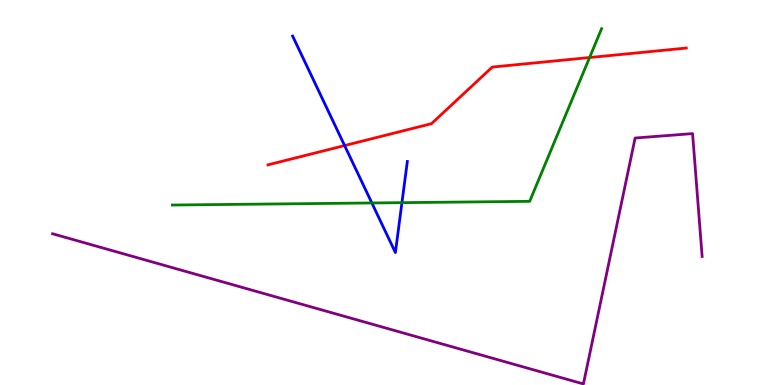[{'lines': ['blue', 'red'], 'intersections': [{'x': 4.45, 'y': 6.22}]}, {'lines': ['green', 'red'], 'intersections': [{'x': 7.61, 'y': 8.51}]}, {'lines': ['purple', 'red'], 'intersections': []}, {'lines': ['blue', 'green'], 'intersections': [{'x': 4.8, 'y': 4.73}, {'x': 5.19, 'y': 4.74}]}, {'lines': ['blue', 'purple'], 'intersections': []}, {'lines': ['green', 'purple'], 'intersections': []}]